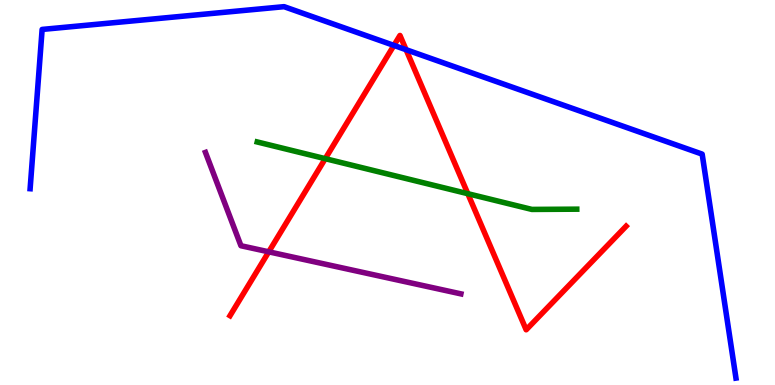[{'lines': ['blue', 'red'], 'intersections': [{'x': 5.08, 'y': 8.82}, {'x': 5.24, 'y': 8.71}]}, {'lines': ['green', 'red'], 'intersections': [{'x': 4.2, 'y': 5.88}, {'x': 6.04, 'y': 4.97}]}, {'lines': ['purple', 'red'], 'intersections': [{'x': 3.47, 'y': 3.46}]}, {'lines': ['blue', 'green'], 'intersections': []}, {'lines': ['blue', 'purple'], 'intersections': []}, {'lines': ['green', 'purple'], 'intersections': []}]